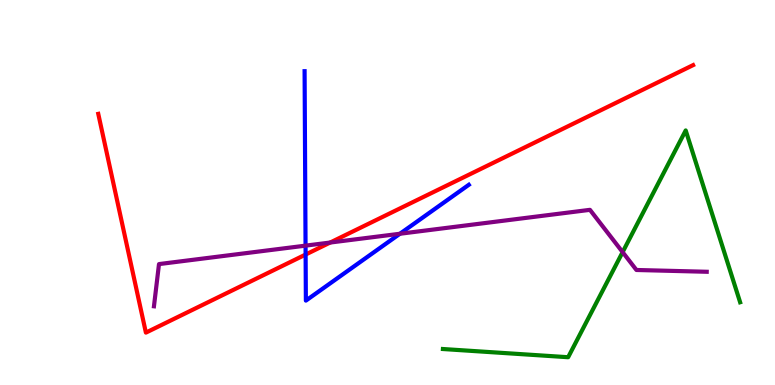[{'lines': ['blue', 'red'], 'intersections': [{'x': 3.94, 'y': 3.39}]}, {'lines': ['green', 'red'], 'intersections': []}, {'lines': ['purple', 'red'], 'intersections': [{'x': 4.26, 'y': 3.7}]}, {'lines': ['blue', 'green'], 'intersections': []}, {'lines': ['blue', 'purple'], 'intersections': [{'x': 3.94, 'y': 3.62}, {'x': 5.16, 'y': 3.93}]}, {'lines': ['green', 'purple'], 'intersections': [{'x': 8.03, 'y': 3.45}]}]